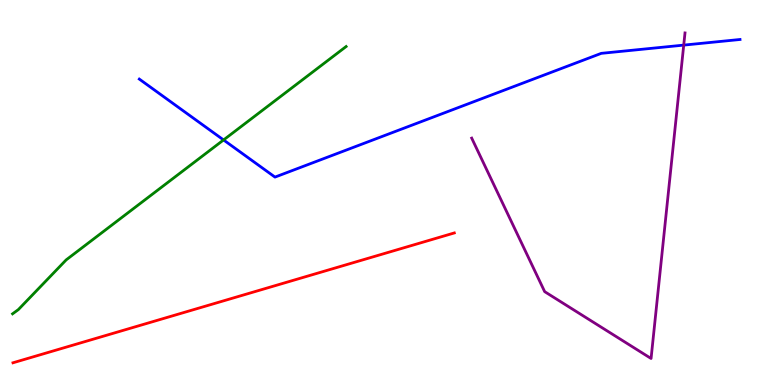[{'lines': ['blue', 'red'], 'intersections': []}, {'lines': ['green', 'red'], 'intersections': []}, {'lines': ['purple', 'red'], 'intersections': []}, {'lines': ['blue', 'green'], 'intersections': [{'x': 2.88, 'y': 6.37}]}, {'lines': ['blue', 'purple'], 'intersections': [{'x': 8.82, 'y': 8.83}]}, {'lines': ['green', 'purple'], 'intersections': []}]